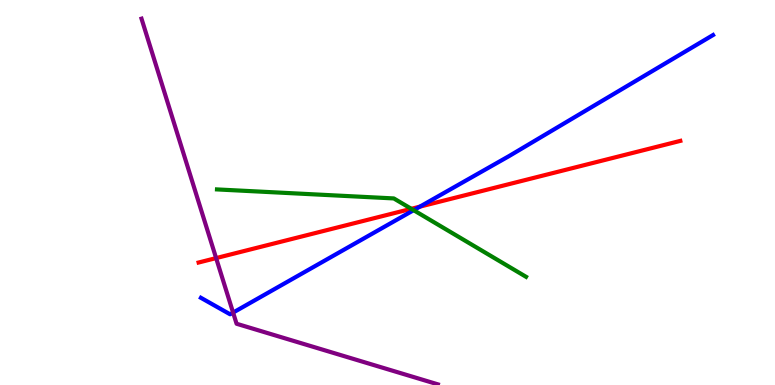[{'lines': ['blue', 'red'], 'intersections': [{'x': 5.42, 'y': 4.63}]}, {'lines': ['green', 'red'], 'intersections': [{'x': 5.31, 'y': 4.58}]}, {'lines': ['purple', 'red'], 'intersections': [{'x': 2.79, 'y': 3.3}]}, {'lines': ['blue', 'green'], 'intersections': [{'x': 5.34, 'y': 4.54}]}, {'lines': ['blue', 'purple'], 'intersections': [{'x': 3.01, 'y': 1.88}]}, {'lines': ['green', 'purple'], 'intersections': []}]